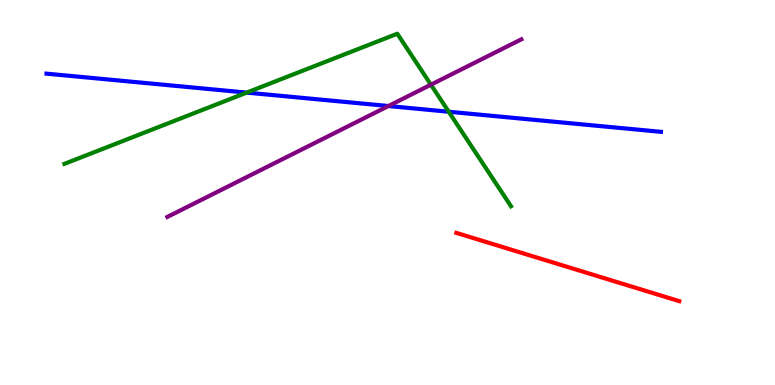[{'lines': ['blue', 'red'], 'intersections': []}, {'lines': ['green', 'red'], 'intersections': []}, {'lines': ['purple', 'red'], 'intersections': []}, {'lines': ['blue', 'green'], 'intersections': [{'x': 3.18, 'y': 7.59}, {'x': 5.79, 'y': 7.1}]}, {'lines': ['blue', 'purple'], 'intersections': [{'x': 5.01, 'y': 7.25}]}, {'lines': ['green', 'purple'], 'intersections': [{'x': 5.56, 'y': 7.8}]}]